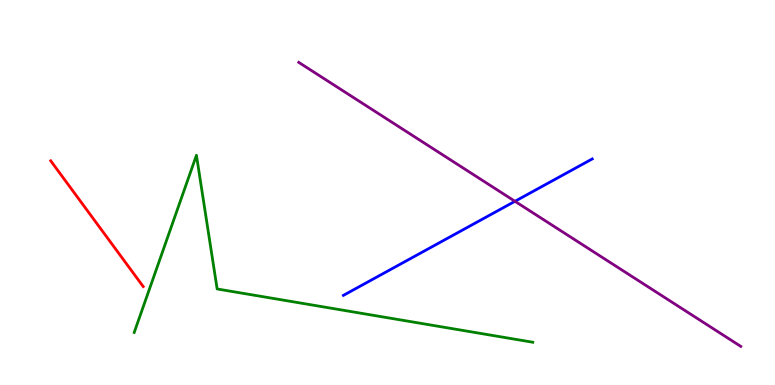[{'lines': ['blue', 'red'], 'intersections': []}, {'lines': ['green', 'red'], 'intersections': []}, {'lines': ['purple', 'red'], 'intersections': []}, {'lines': ['blue', 'green'], 'intersections': []}, {'lines': ['blue', 'purple'], 'intersections': [{'x': 6.64, 'y': 4.77}]}, {'lines': ['green', 'purple'], 'intersections': []}]